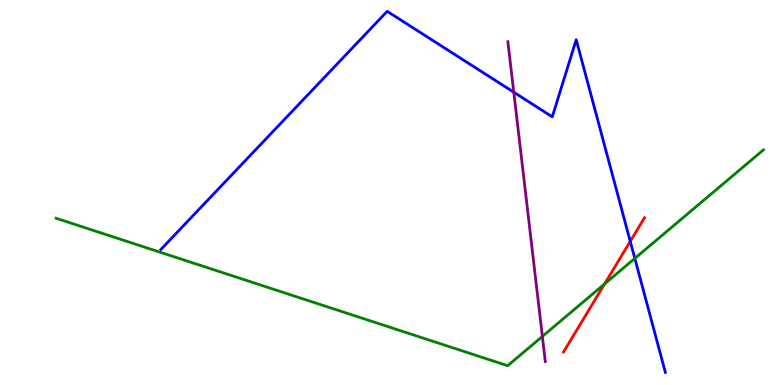[{'lines': ['blue', 'red'], 'intersections': [{'x': 8.13, 'y': 3.73}]}, {'lines': ['green', 'red'], 'intersections': [{'x': 7.8, 'y': 2.63}]}, {'lines': ['purple', 'red'], 'intersections': []}, {'lines': ['blue', 'green'], 'intersections': [{'x': 8.19, 'y': 3.29}]}, {'lines': ['blue', 'purple'], 'intersections': [{'x': 6.63, 'y': 7.6}]}, {'lines': ['green', 'purple'], 'intersections': [{'x': 7.0, 'y': 1.26}]}]